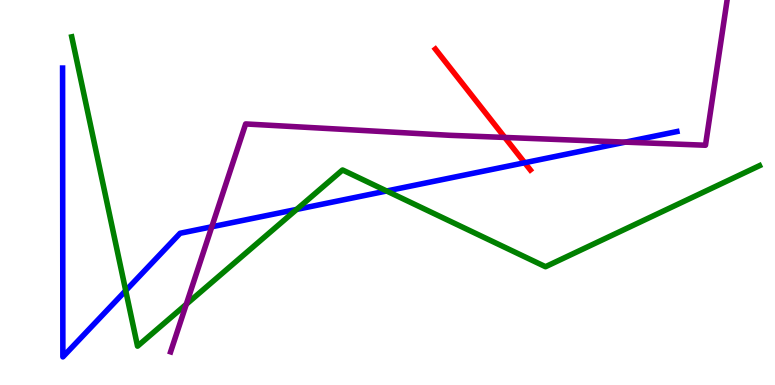[{'lines': ['blue', 'red'], 'intersections': [{'x': 6.77, 'y': 5.77}]}, {'lines': ['green', 'red'], 'intersections': []}, {'lines': ['purple', 'red'], 'intersections': [{'x': 6.51, 'y': 6.43}]}, {'lines': ['blue', 'green'], 'intersections': [{'x': 1.62, 'y': 2.45}, {'x': 3.83, 'y': 4.56}, {'x': 4.99, 'y': 5.04}]}, {'lines': ['blue', 'purple'], 'intersections': [{'x': 2.73, 'y': 4.11}, {'x': 8.07, 'y': 6.31}]}, {'lines': ['green', 'purple'], 'intersections': [{'x': 2.4, 'y': 2.1}]}]